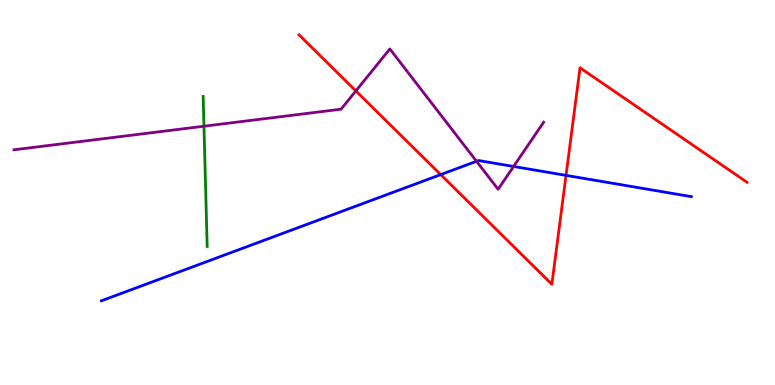[{'lines': ['blue', 'red'], 'intersections': [{'x': 5.69, 'y': 5.46}, {'x': 7.3, 'y': 5.44}]}, {'lines': ['green', 'red'], 'intersections': []}, {'lines': ['purple', 'red'], 'intersections': [{'x': 4.59, 'y': 7.64}]}, {'lines': ['blue', 'green'], 'intersections': []}, {'lines': ['blue', 'purple'], 'intersections': [{'x': 6.15, 'y': 5.81}, {'x': 6.63, 'y': 5.68}]}, {'lines': ['green', 'purple'], 'intersections': [{'x': 2.63, 'y': 6.72}]}]